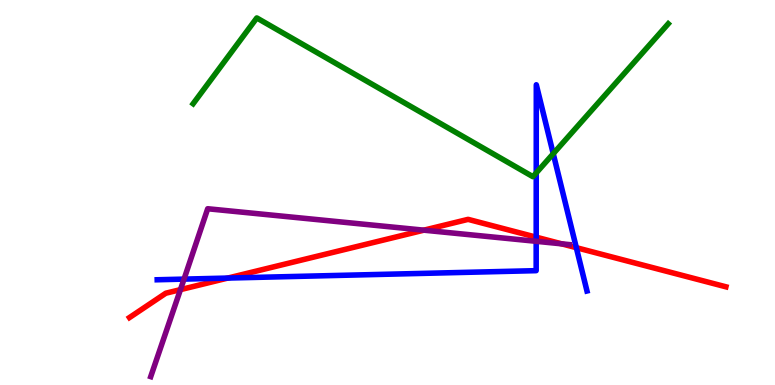[{'lines': ['blue', 'red'], 'intersections': [{'x': 2.94, 'y': 2.78}, {'x': 6.92, 'y': 3.84}, {'x': 7.44, 'y': 3.57}]}, {'lines': ['green', 'red'], 'intersections': []}, {'lines': ['purple', 'red'], 'intersections': [{'x': 2.33, 'y': 2.48}, {'x': 5.47, 'y': 4.02}, {'x': 7.25, 'y': 3.67}]}, {'lines': ['blue', 'green'], 'intersections': [{'x': 6.92, 'y': 5.51}, {'x': 7.14, 'y': 6.01}]}, {'lines': ['blue', 'purple'], 'intersections': [{'x': 2.37, 'y': 2.75}, {'x': 6.92, 'y': 3.73}]}, {'lines': ['green', 'purple'], 'intersections': []}]